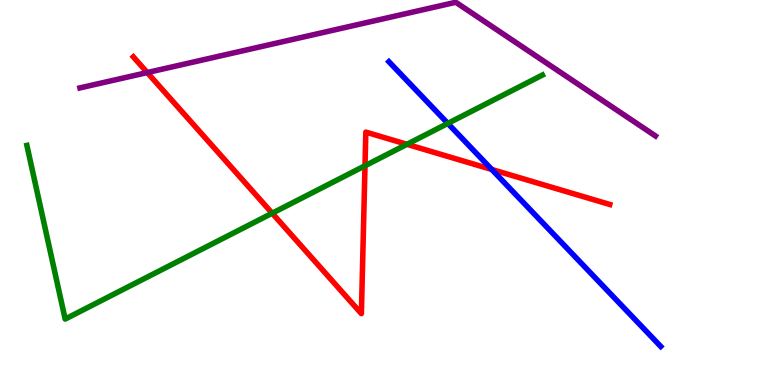[{'lines': ['blue', 'red'], 'intersections': [{'x': 6.35, 'y': 5.6}]}, {'lines': ['green', 'red'], 'intersections': [{'x': 3.51, 'y': 4.46}, {'x': 4.71, 'y': 5.69}, {'x': 5.25, 'y': 6.25}]}, {'lines': ['purple', 'red'], 'intersections': [{'x': 1.9, 'y': 8.12}]}, {'lines': ['blue', 'green'], 'intersections': [{'x': 5.78, 'y': 6.79}]}, {'lines': ['blue', 'purple'], 'intersections': []}, {'lines': ['green', 'purple'], 'intersections': []}]